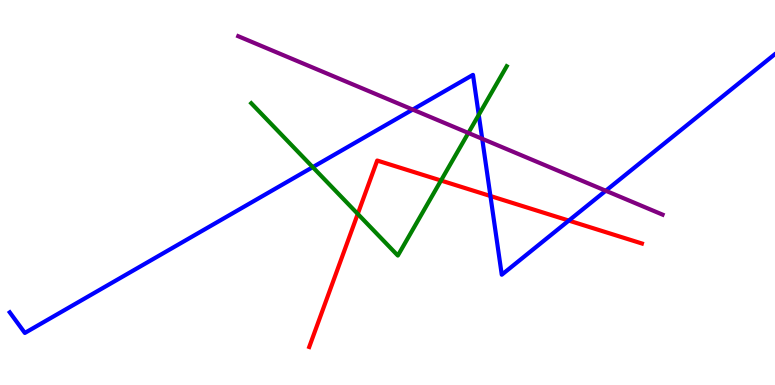[{'lines': ['blue', 'red'], 'intersections': [{'x': 6.33, 'y': 4.91}, {'x': 7.34, 'y': 4.27}]}, {'lines': ['green', 'red'], 'intersections': [{'x': 4.62, 'y': 4.44}, {'x': 5.69, 'y': 5.31}]}, {'lines': ['purple', 'red'], 'intersections': []}, {'lines': ['blue', 'green'], 'intersections': [{'x': 4.04, 'y': 5.66}, {'x': 6.18, 'y': 7.02}]}, {'lines': ['blue', 'purple'], 'intersections': [{'x': 5.33, 'y': 7.15}, {'x': 6.22, 'y': 6.4}, {'x': 7.82, 'y': 5.05}]}, {'lines': ['green', 'purple'], 'intersections': [{'x': 6.04, 'y': 6.55}]}]